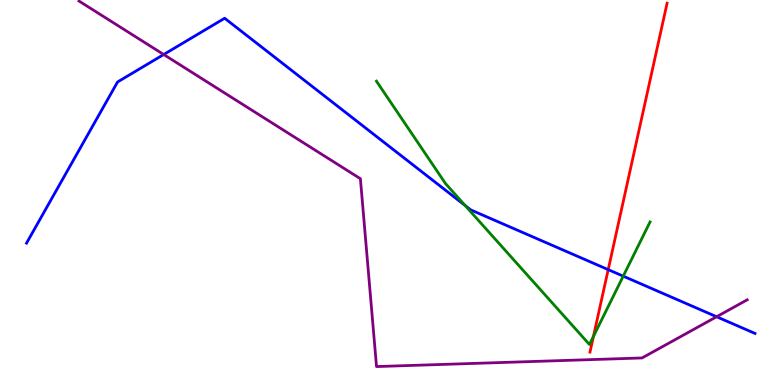[{'lines': ['blue', 'red'], 'intersections': [{'x': 7.85, 'y': 3.0}]}, {'lines': ['green', 'red'], 'intersections': [{'x': 7.66, 'y': 1.26}]}, {'lines': ['purple', 'red'], 'intersections': []}, {'lines': ['blue', 'green'], 'intersections': [{'x': 6.0, 'y': 4.66}, {'x': 8.04, 'y': 2.83}]}, {'lines': ['blue', 'purple'], 'intersections': [{'x': 2.11, 'y': 8.58}, {'x': 9.25, 'y': 1.77}]}, {'lines': ['green', 'purple'], 'intersections': []}]